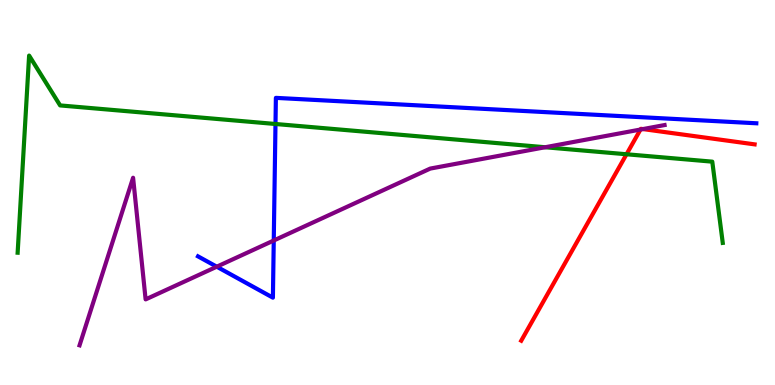[{'lines': ['blue', 'red'], 'intersections': []}, {'lines': ['green', 'red'], 'intersections': [{'x': 8.08, 'y': 5.99}]}, {'lines': ['purple', 'red'], 'intersections': [{'x': 8.26, 'y': 6.64}, {'x': 8.3, 'y': 6.65}]}, {'lines': ['blue', 'green'], 'intersections': [{'x': 3.55, 'y': 6.78}]}, {'lines': ['blue', 'purple'], 'intersections': [{'x': 2.8, 'y': 3.07}, {'x': 3.53, 'y': 3.75}]}, {'lines': ['green', 'purple'], 'intersections': [{'x': 7.03, 'y': 6.18}]}]